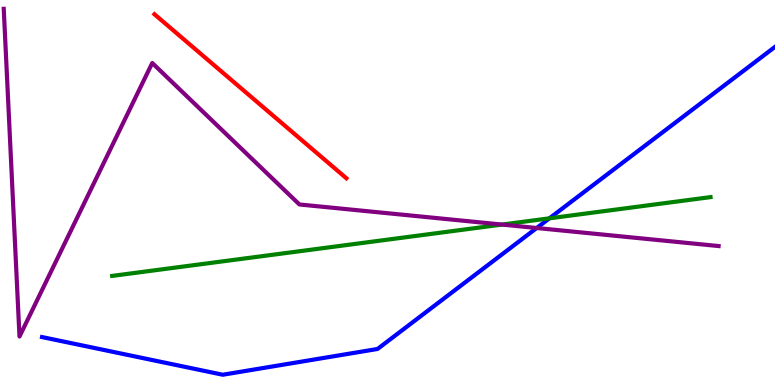[{'lines': ['blue', 'red'], 'intersections': []}, {'lines': ['green', 'red'], 'intersections': []}, {'lines': ['purple', 'red'], 'intersections': []}, {'lines': ['blue', 'green'], 'intersections': [{'x': 7.09, 'y': 4.33}]}, {'lines': ['blue', 'purple'], 'intersections': [{'x': 6.93, 'y': 4.08}]}, {'lines': ['green', 'purple'], 'intersections': [{'x': 6.48, 'y': 4.17}]}]